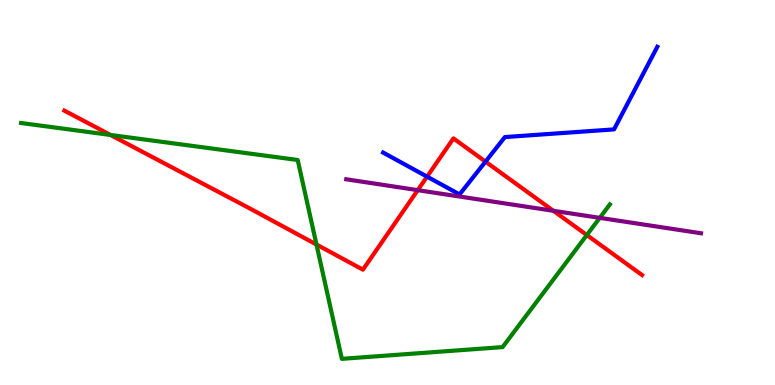[{'lines': ['blue', 'red'], 'intersections': [{'x': 5.51, 'y': 5.41}, {'x': 6.26, 'y': 5.8}]}, {'lines': ['green', 'red'], 'intersections': [{'x': 1.43, 'y': 6.49}, {'x': 4.08, 'y': 3.65}, {'x': 7.57, 'y': 3.89}]}, {'lines': ['purple', 'red'], 'intersections': [{'x': 5.39, 'y': 5.06}, {'x': 7.14, 'y': 4.52}]}, {'lines': ['blue', 'green'], 'intersections': []}, {'lines': ['blue', 'purple'], 'intersections': []}, {'lines': ['green', 'purple'], 'intersections': [{'x': 7.74, 'y': 4.34}]}]